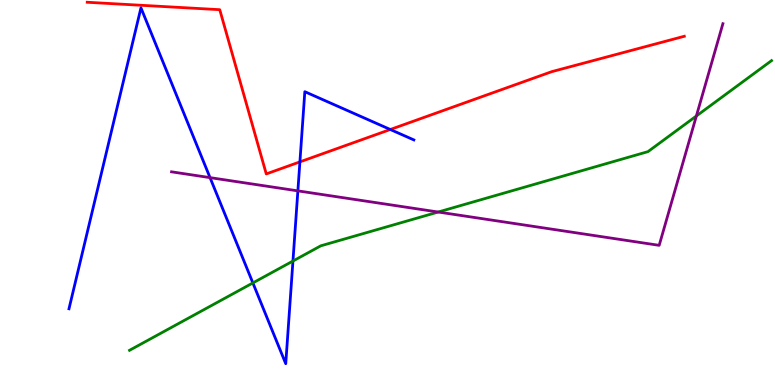[{'lines': ['blue', 'red'], 'intersections': [{'x': 3.87, 'y': 5.8}, {'x': 5.04, 'y': 6.64}]}, {'lines': ['green', 'red'], 'intersections': []}, {'lines': ['purple', 'red'], 'intersections': []}, {'lines': ['blue', 'green'], 'intersections': [{'x': 3.26, 'y': 2.65}, {'x': 3.78, 'y': 3.22}]}, {'lines': ['blue', 'purple'], 'intersections': [{'x': 2.71, 'y': 5.39}, {'x': 3.84, 'y': 5.04}]}, {'lines': ['green', 'purple'], 'intersections': [{'x': 5.65, 'y': 4.49}, {'x': 8.99, 'y': 6.99}]}]